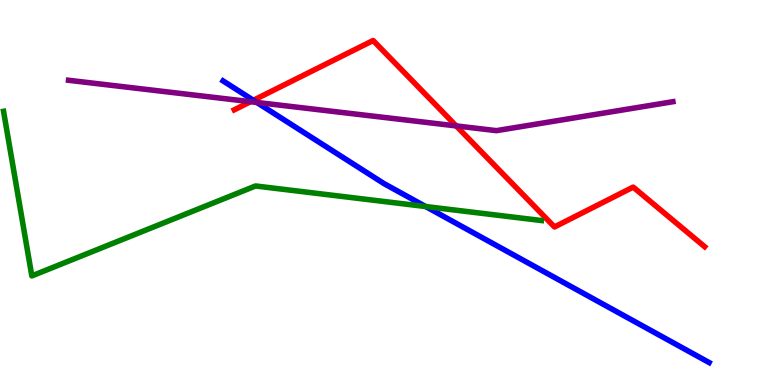[{'lines': ['blue', 'red'], 'intersections': [{'x': 3.27, 'y': 7.4}]}, {'lines': ['green', 'red'], 'intersections': []}, {'lines': ['purple', 'red'], 'intersections': [{'x': 3.23, 'y': 7.36}, {'x': 5.89, 'y': 6.73}]}, {'lines': ['blue', 'green'], 'intersections': [{'x': 5.49, 'y': 4.64}]}, {'lines': ['blue', 'purple'], 'intersections': [{'x': 3.31, 'y': 7.34}]}, {'lines': ['green', 'purple'], 'intersections': []}]